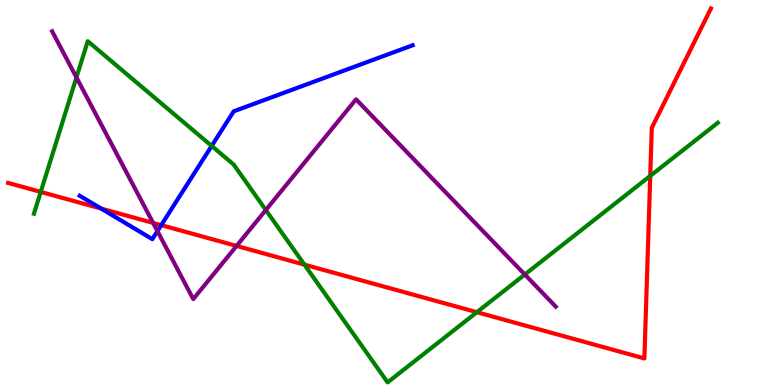[{'lines': ['blue', 'red'], 'intersections': [{'x': 1.31, 'y': 4.58}, {'x': 2.08, 'y': 4.15}]}, {'lines': ['green', 'red'], 'intersections': [{'x': 0.526, 'y': 5.02}, {'x': 3.93, 'y': 3.13}, {'x': 6.15, 'y': 1.89}, {'x': 8.39, 'y': 5.43}]}, {'lines': ['purple', 'red'], 'intersections': [{'x': 1.98, 'y': 4.21}, {'x': 3.05, 'y': 3.61}]}, {'lines': ['blue', 'green'], 'intersections': [{'x': 2.73, 'y': 6.21}]}, {'lines': ['blue', 'purple'], 'intersections': [{'x': 2.03, 'y': 4.0}]}, {'lines': ['green', 'purple'], 'intersections': [{'x': 0.986, 'y': 7.99}, {'x': 3.43, 'y': 4.54}, {'x': 6.77, 'y': 2.87}]}]